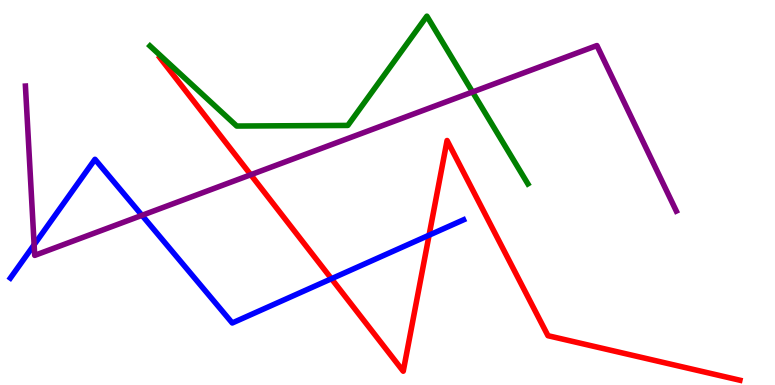[{'lines': ['blue', 'red'], 'intersections': [{'x': 4.28, 'y': 2.76}, {'x': 5.54, 'y': 3.89}]}, {'lines': ['green', 'red'], 'intersections': []}, {'lines': ['purple', 'red'], 'intersections': [{'x': 3.24, 'y': 5.46}]}, {'lines': ['blue', 'green'], 'intersections': []}, {'lines': ['blue', 'purple'], 'intersections': [{'x': 0.44, 'y': 3.64}, {'x': 1.83, 'y': 4.41}]}, {'lines': ['green', 'purple'], 'intersections': [{'x': 6.1, 'y': 7.61}]}]